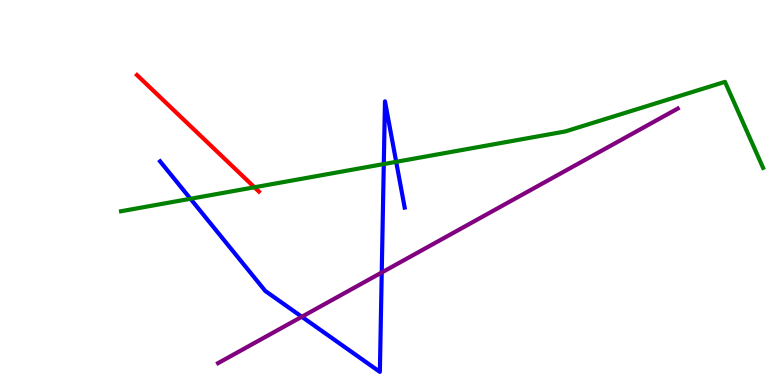[{'lines': ['blue', 'red'], 'intersections': []}, {'lines': ['green', 'red'], 'intersections': [{'x': 3.28, 'y': 5.14}]}, {'lines': ['purple', 'red'], 'intersections': []}, {'lines': ['blue', 'green'], 'intersections': [{'x': 2.46, 'y': 4.84}, {'x': 4.95, 'y': 5.74}, {'x': 5.11, 'y': 5.8}]}, {'lines': ['blue', 'purple'], 'intersections': [{'x': 3.89, 'y': 1.77}, {'x': 4.93, 'y': 2.92}]}, {'lines': ['green', 'purple'], 'intersections': []}]